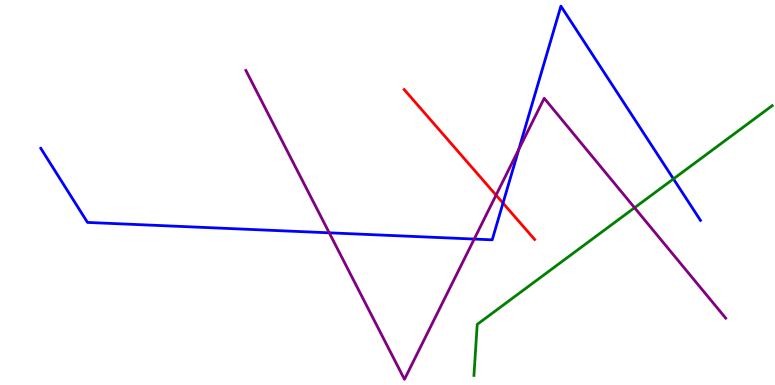[{'lines': ['blue', 'red'], 'intersections': [{'x': 6.49, 'y': 4.72}]}, {'lines': ['green', 'red'], 'intersections': []}, {'lines': ['purple', 'red'], 'intersections': [{'x': 6.4, 'y': 4.93}]}, {'lines': ['blue', 'green'], 'intersections': [{'x': 8.69, 'y': 5.35}]}, {'lines': ['blue', 'purple'], 'intersections': [{'x': 4.25, 'y': 3.95}, {'x': 6.12, 'y': 3.79}, {'x': 6.69, 'y': 6.12}]}, {'lines': ['green', 'purple'], 'intersections': [{'x': 8.19, 'y': 4.6}]}]